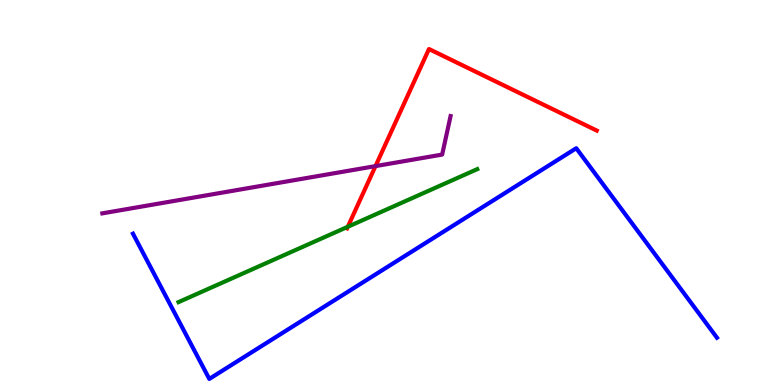[{'lines': ['blue', 'red'], 'intersections': []}, {'lines': ['green', 'red'], 'intersections': [{'x': 4.49, 'y': 4.11}]}, {'lines': ['purple', 'red'], 'intersections': [{'x': 4.85, 'y': 5.69}]}, {'lines': ['blue', 'green'], 'intersections': []}, {'lines': ['blue', 'purple'], 'intersections': []}, {'lines': ['green', 'purple'], 'intersections': []}]